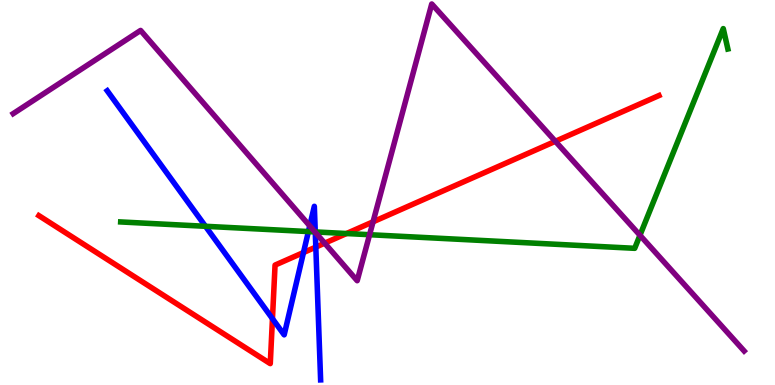[{'lines': ['blue', 'red'], 'intersections': [{'x': 3.52, 'y': 1.72}, {'x': 3.92, 'y': 3.44}, {'x': 4.07, 'y': 3.58}]}, {'lines': ['green', 'red'], 'intersections': [{'x': 4.47, 'y': 3.93}]}, {'lines': ['purple', 'red'], 'intersections': [{'x': 4.19, 'y': 3.68}, {'x': 4.81, 'y': 4.24}, {'x': 7.17, 'y': 6.33}]}, {'lines': ['blue', 'green'], 'intersections': [{'x': 2.65, 'y': 4.12}, {'x': 3.98, 'y': 3.99}, {'x': 4.07, 'y': 3.98}]}, {'lines': ['blue', 'purple'], 'intersections': [{'x': 4.0, 'y': 4.13}, {'x': 4.07, 'y': 3.97}]}, {'lines': ['green', 'purple'], 'intersections': [{'x': 4.06, 'y': 3.98}, {'x': 4.77, 'y': 3.9}, {'x': 8.26, 'y': 3.89}]}]